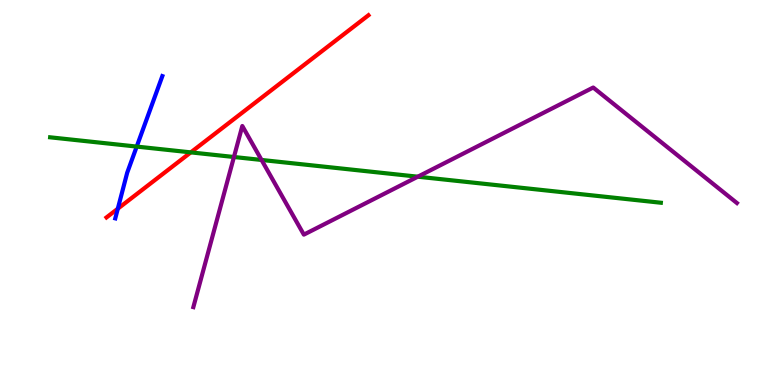[{'lines': ['blue', 'red'], 'intersections': [{'x': 1.52, 'y': 4.58}]}, {'lines': ['green', 'red'], 'intersections': [{'x': 2.46, 'y': 6.04}]}, {'lines': ['purple', 'red'], 'intersections': []}, {'lines': ['blue', 'green'], 'intersections': [{'x': 1.76, 'y': 6.19}]}, {'lines': ['blue', 'purple'], 'intersections': []}, {'lines': ['green', 'purple'], 'intersections': [{'x': 3.02, 'y': 5.92}, {'x': 3.37, 'y': 5.85}, {'x': 5.39, 'y': 5.41}]}]